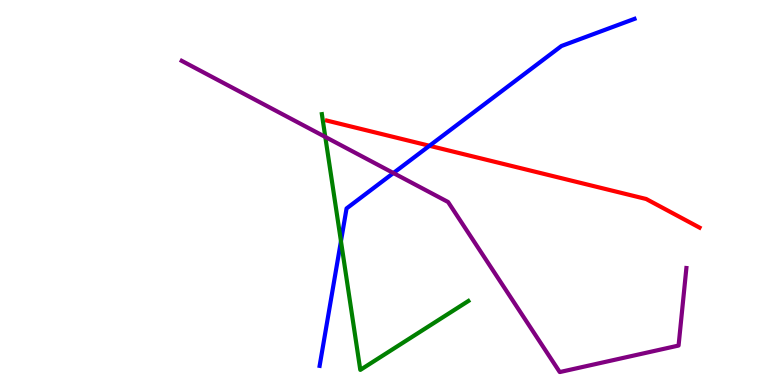[{'lines': ['blue', 'red'], 'intersections': [{'x': 5.54, 'y': 6.21}]}, {'lines': ['green', 'red'], 'intersections': []}, {'lines': ['purple', 'red'], 'intersections': []}, {'lines': ['blue', 'green'], 'intersections': [{'x': 4.4, 'y': 3.73}]}, {'lines': ['blue', 'purple'], 'intersections': [{'x': 5.08, 'y': 5.51}]}, {'lines': ['green', 'purple'], 'intersections': [{'x': 4.2, 'y': 6.44}]}]